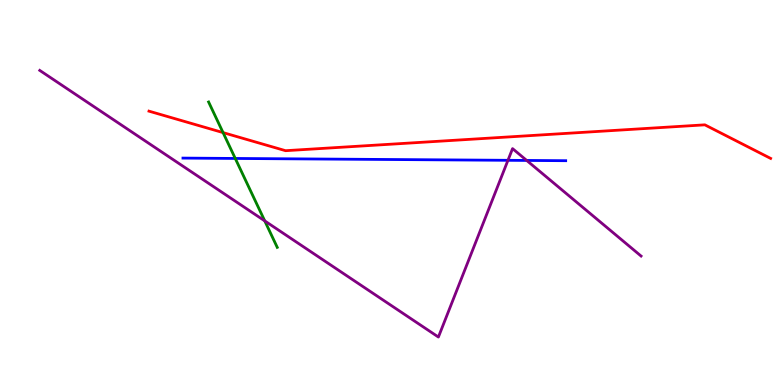[{'lines': ['blue', 'red'], 'intersections': []}, {'lines': ['green', 'red'], 'intersections': [{'x': 2.88, 'y': 6.56}]}, {'lines': ['purple', 'red'], 'intersections': []}, {'lines': ['blue', 'green'], 'intersections': [{'x': 3.04, 'y': 5.88}]}, {'lines': ['blue', 'purple'], 'intersections': [{'x': 6.55, 'y': 5.84}, {'x': 6.8, 'y': 5.83}]}, {'lines': ['green', 'purple'], 'intersections': [{'x': 3.42, 'y': 4.26}]}]